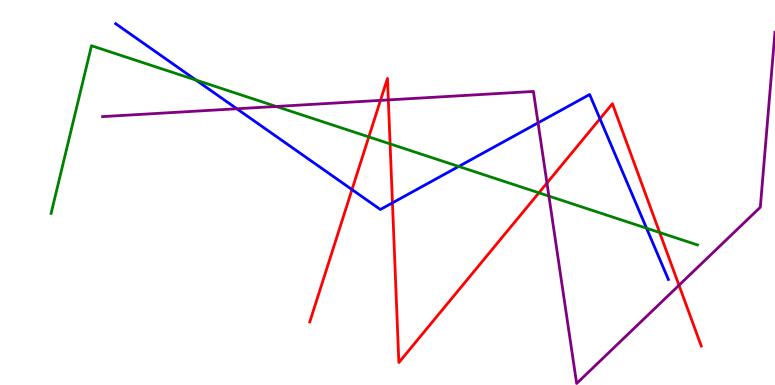[{'lines': ['blue', 'red'], 'intersections': [{'x': 4.54, 'y': 5.08}, {'x': 5.06, 'y': 4.73}, {'x': 7.74, 'y': 6.91}]}, {'lines': ['green', 'red'], 'intersections': [{'x': 4.76, 'y': 6.44}, {'x': 5.03, 'y': 6.26}, {'x': 6.95, 'y': 4.99}, {'x': 8.51, 'y': 3.96}]}, {'lines': ['purple', 'red'], 'intersections': [{'x': 4.91, 'y': 7.39}, {'x': 5.01, 'y': 7.4}, {'x': 7.06, 'y': 5.25}, {'x': 8.76, 'y': 2.59}]}, {'lines': ['blue', 'green'], 'intersections': [{'x': 2.53, 'y': 7.92}, {'x': 5.92, 'y': 5.68}, {'x': 8.34, 'y': 4.07}]}, {'lines': ['blue', 'purple'], 'intersections': [{'x': 3.06, 'y': 7.17}, {'x': 6.94, 'y': 6.81}]}, {'lines': ['green', 'purple'], 'intersections': [{'x': 3.56, 'y': 7.23}, {'x': 7.08, 'y': 4.91}]}]